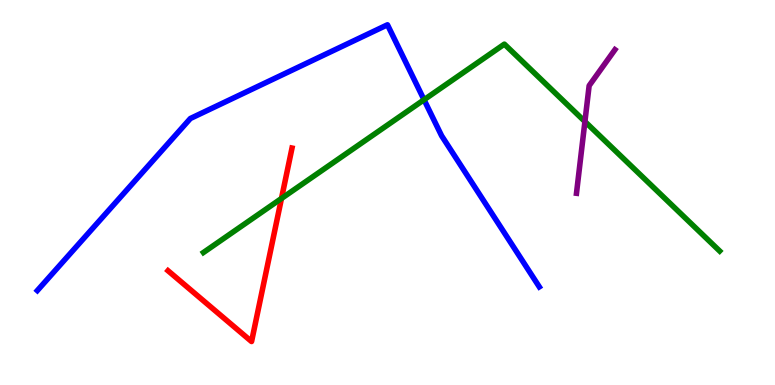[{'lines': ['blue', 'red'], 'intersections': []}, {'lines': ['green', 'red'], 'intersections': [{'x': 3.63, 'y': 4.84}]}, {'lines': ['purple', 'red'], 'intersections': []}, {'lines': ['blue', 'green'], 'intersections': [{'x': 5.47, 'y': 7.41}]}, {'lines': ['blue', 'purple'], 'intersections': []}, {'lines': ['green', 'purple'], 'intersections': [{'x': 7.55, 'y': 6.84}]}]